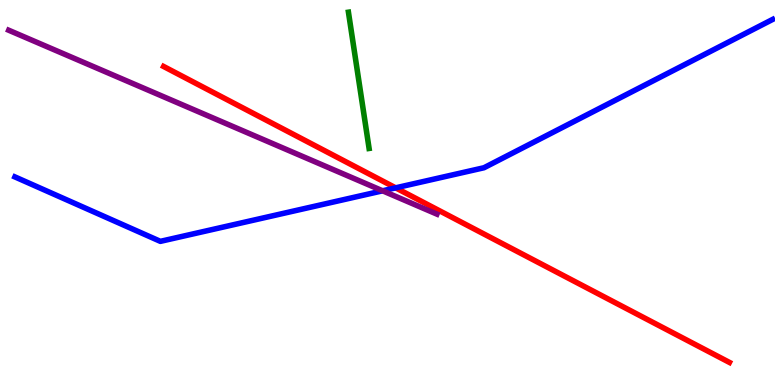[{'lines': ['blue', 'red'], 'intersections': [{'x': 5.11, 'y': 5.12}]}, {'lines': ['green', 'red'], 'intersections': []}, {'lines': ['purple', 'red'], 'intersections': []}, {'lines': ['blue', 'green'], 'intersections': []}, {'lines': ['blue', 'purple'], 'intersections': [{'x': 4.94, 'y': 5.04}]}, {'lines': ['green', 'purple'], 'intersections': []}]